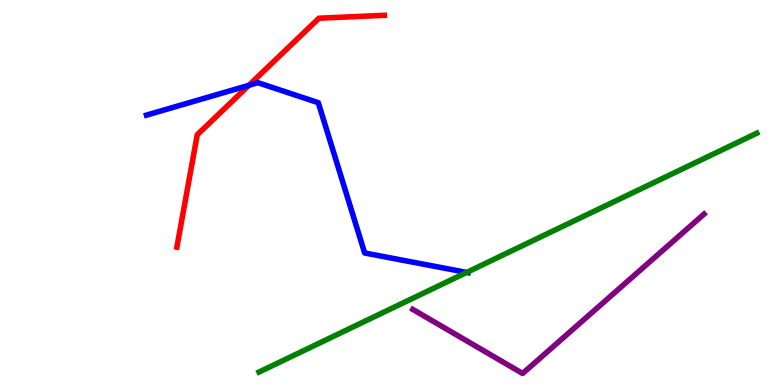[{'lines': ['blue', 'red'], 'intersections': [{'x': 3.21, 'y': 7.78}]}, {'lines': ['green', 'red'], 'intersections': []}, {'lines': ['purple', 'red'], 'intersections': []}, {'lines': ['blue', 'green'], 'intersections': [{'x': 6.02, 'y': 2.92}]}, {'lines': ['blue', 'purple'], 'intersections': []}, {'lines': ['green', 'purple'], 'intersections': []}]